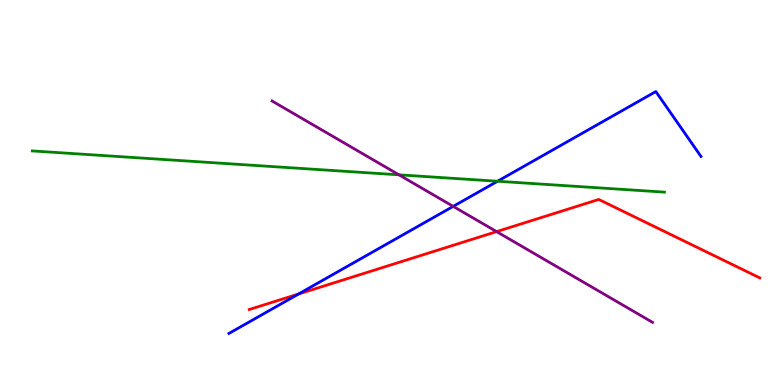[{'lines': ['blue', 'red'], 'intersections': [{'x': 3.85, 'y': 2.36}]}, {'lines': ['green', 'red'], 'intersections': []}, {'lines': ['purple', 'red'], 'intersections': [{'x': 6.41, 'y': 3.98}]}, {'lines': ['blue', 'green'], 'intersections': [{'x': 6.42, 'y': 5.29}]}, {'lines': ['blue', 'purple'], 'intersections': [{'x': 5.85, 'y': 4.64}]}, {'lines': ['green', 'purple'], 'intersections': [{'x': 5.15, 'y': 5.46}]}]